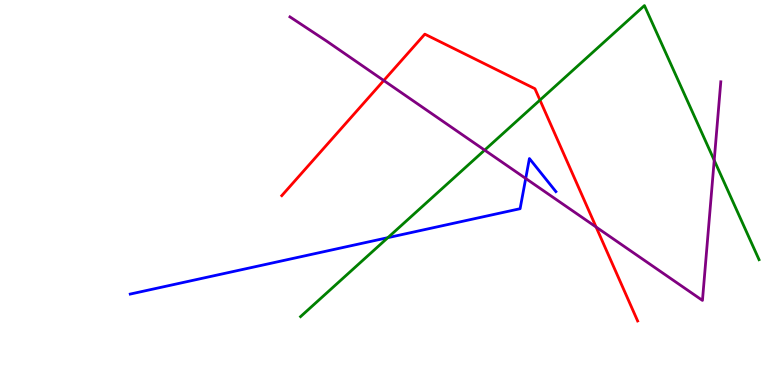[{'lines': ['blue', 'red'], 'intersections': []}, {'lines': ['green', 'red'], 'intersections': [{'x': 6.97, 'y': 7.4}]}, {'lines': ['purple', 'red'], 'intersections': [{'x': 4.95, 'y': 7.91}, {'x': 7.69, 'y': 4.1}]}, {'lines': ['blue', 'green'], 'intersections': [{'x': 5.0, 'y': 3.83}]}, {'lines': ['blue', 'purple'], 'intersections': [{'x': 6.78, 'y': 5.36}]}, {'lines': ['green', 'purple'], 'intersections': [{'x': 6.25, 'y': 6.1}, {'x': 9.22, 'y': 5.84}]}]